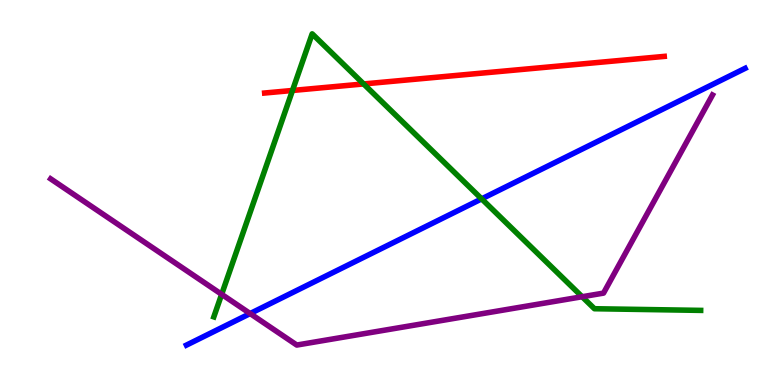[{'lines': ['blue', 'red'], 'intersections': []}, {'lines': ['green', 'red'], 'intersections': [{'x': 3.77, 'y': 7.65}, {'x': 4.69, 'y': 7.82}]}, {'lines': ['purple', 'red'], 'intersections': []}, {'lines': ['blue', 'green'], 'intersections': [{'x': 6.21, 'y': 4.83}]}, {'lines': ['blue', 'purple'], 'intersections': [{'x': 3.23, 'y': 1.86}]}, {'lines': ['green', 'purple'], 'intersections': [{'x': 2.86, 'y': 2.36}, {'x': 7.51, 'y': 2.29}]}]